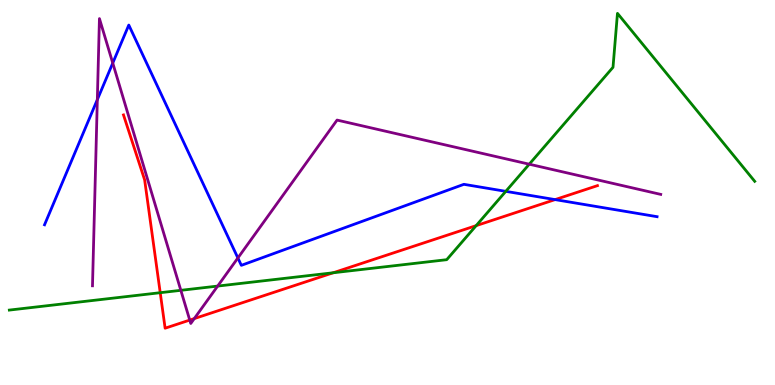[{'lines': ['blue', 'red'], 'intersections': [{'x': 7.16, 'y': 4.82}]}, {'lines': ['green', 'red'], 'intersections': [{'x': 2.07, 'y': 2.4}, {'x': 4.3, 'y': 2.92}, {'x': 6.14, 'y': 4.14}]}, {'lines': ['purple', 'red'], 'intersections': [{'x': 2.45, 'y': 1.69}, {'x': 2.51, 'y': 1.73}]}, {'lines': ['blue', 'green'], 'intersections': [{'x': 6.53, 'y': 5.03}]}, {'lines': ['blue', 'purple'], 'intersections': [{'x': 1.26, 'y': 7.41}, {'x': 1.45, 'y': 8.36}, {'x': 3.07, 'y': 3.3}]}, {'lines': ['green', 'purple'], 'intersections': [{'x': 2.33, 'y': 2.46}, {'x': 2.81, 'y': 2.57}, {'x': 6.83, 'y': 5.73}]}]